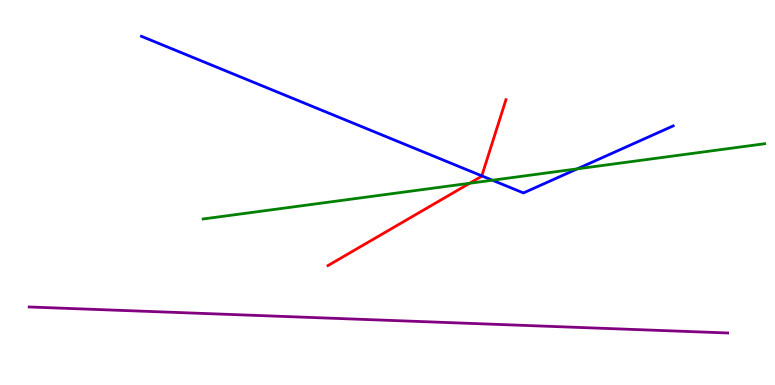[{'lines': ['blue', 'red'], 'intersections': [{'x': 6.22, 'y': 5.43}]}, {'lines': ['green', 'red'], 'intersections': [{'x': 6.06, 'y': 5.24}]}, {'lines': ['purple', 'red'], 'intersections': []}, {'lines': ['blue', 'green'], 'intersections': [{'x': 6.35, 'y': 5.32}, {'x': 7.45, 'y': 5.61}]}, {'lines': ['blue', 'purple'], 'intersections': []}, {'lines': ['green', 'purple'], 'intersections': []}]